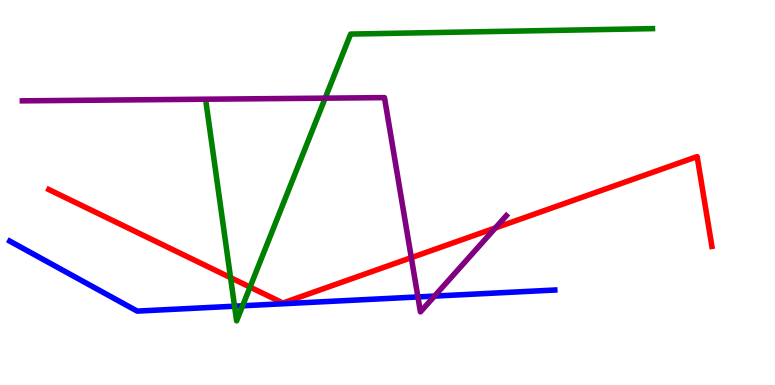[{'lines': ['blue', 'red'], 'intersections': []}, {'lines': ['green', 'red'], 'intersections': [{'x': 2.97, 'y': 2.79}, {'x': 3.23, 'y': 2.54}]}, {'lines': ['purple', 'red'], 'intersections': [{'x': 5.31, 'y': 3.31}, {'x': 6.39, 'y': 4.08}]}, {'lines': ['blue', 'green'], 'intersections': [{'x': 3.03, 'y': 2.05}, {'x': 3.13, 'y': 2.06}]}, {'lines': ['blue', 'purple'], 'intersections': [{'x': 5.39, 'y': 2.29}, {'x': 5.61, 'y': 2.31}]}, {'lines': ['green', 'purple'], 'intersections': [{'x': 4.2, 'y': 7.45}]}]